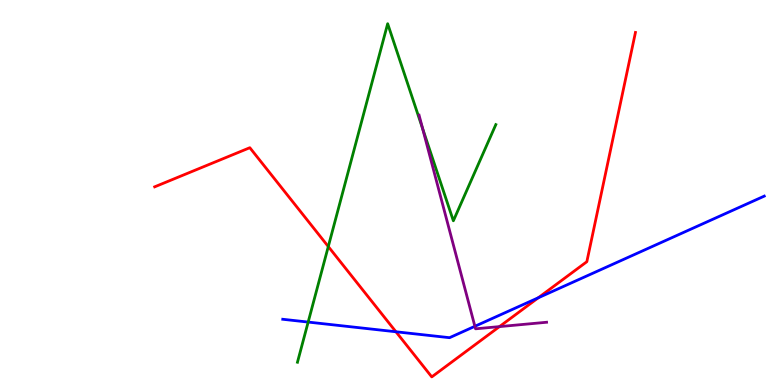[{'lines': ['blue', 'red'], 'intersections': [{'x': 5.11, 'y': 1.38}, {'x': 6.95, 'y': 2.27}]}, {'lines': ['green', 'red'], 'intersections': [{'x': 4.24, 'y': 3.6}]}, {'lines': ['purple', 'red'], 'intersections': [{'x': 6.44, 'y': 1.52}]}, {'lines': ['blue', 'green'], 'intersections': [{'x': 3.98, 'y': 1.63}]}, {'lines': ['blue', 'purple'], 'intersections': [{'x': 6.13, 'y': 1.52}]}, {'lines': ['green', 'purple'], 'intersections': [{'x': 5.45, 'y': 6.66}]}]